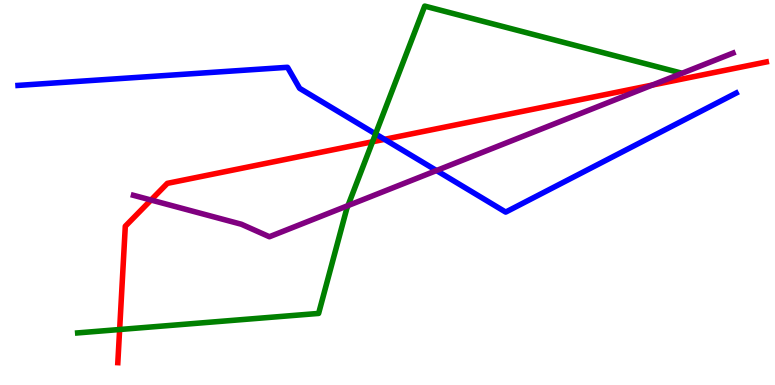[{'lines': ['blue', 'red'], 'intersections': [{'x': 4.96, 'y': 6.38}]}, {'lines': ['green', 'red'], 'intersections': [{'x': 1.54, 'y': 1.44}, {'x': 4.81, 'y': 6.32}]}, {'lines': ['purple', 'red'], 'intersections': [{'x': 1.95, 'y': 4.8}, {'x': 8.42, 'y': 7.79}]}, {'lines': ['blue', 'green'], 'intersections': [{'x': 4.85, 'y': 6.52}]}, {'lines': ['blue', 'purple'], 'intersections': [{'x': 5.63, 'y': 5.57}]}, {'lines': ['green', 'purple'], 'intersections': [{'x': 4.49, 'y': 4.66}]}]